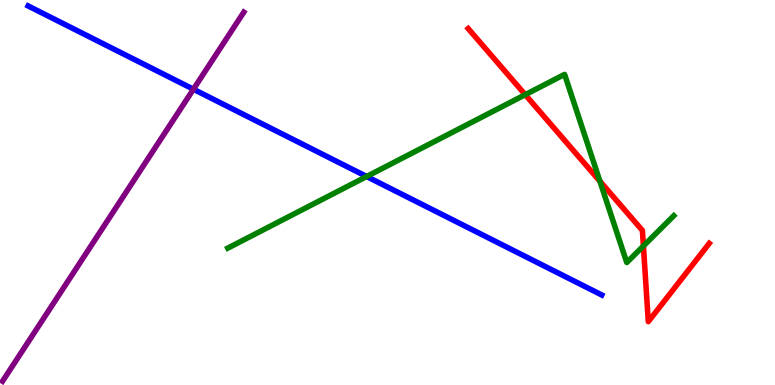[{'lines': ['blue', 'red'], 'intersections': []}, {'lines': ['green', 'red'], 'intersections': [{'x': 6.78, 'y': 7.54}, {'x': 7.74, 'y': 5.29}, {'x': 8.3, 'y': 3.61}]}, {'lines': ['purple', 'red'], 'intersections': []}, {'lines': ['blue', 'green'], 'intersections': [{'x': 4.73, 'y': 5.42}]}, {'lines': ['blue', 'purple'], 'intersections': [{'x': 2.5, 'y': 7.68}]}, {'lines': ['green', 'purple'], 'intersections': []}]